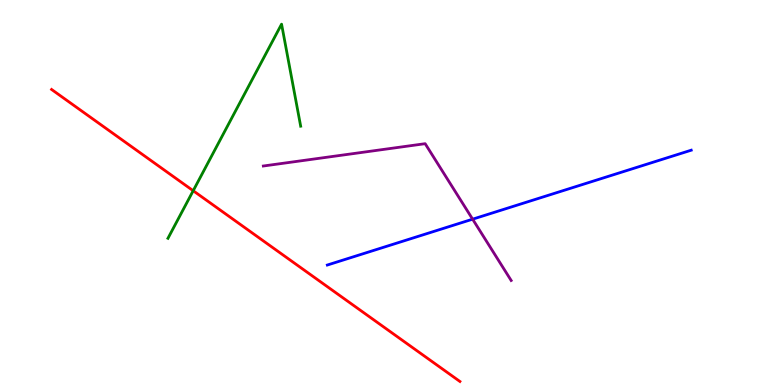[{'lines': ['blue', 'red'], 'intersections': []}, {'lines': ['green', 'red'], 'intersections': [{'x': 2.49, 'y': 5.05}]}, {'lines': ['purple', 'red'], 'intersections': []}, {'lines': ['blue', 'green'], 'intersections': []}, {'lines': ['blue', 'purple'], 'intersections': [{'x': 6.1, 'y': 4.31}]}, {'lines': ['green', 'purple'], 'intersections': []}]